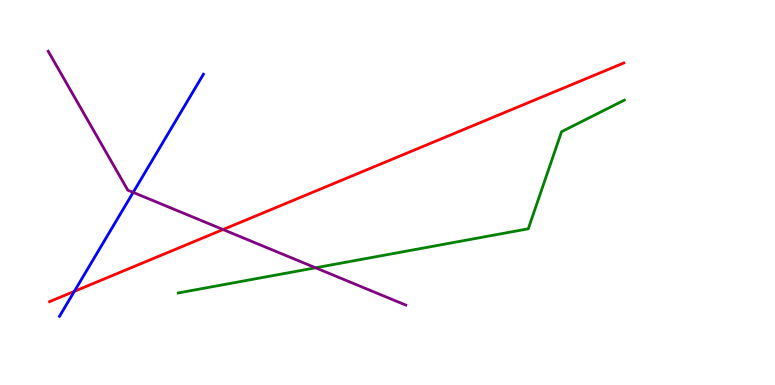[{'lines': ['blue', 'red'], 'intersections': [{'x': 0.959, 'y': 2.43}]}, {'lines': ['green', 'red'], 'intersections': []}, {'lines': ['purple', 'red'], 'intersections': [{'x': 2.88, 'y': 4.04}]}, {'lines': ['blue', 'green'], 'intersections': []}, {'lines': ['blue', 'purple'], 'intersections': [{'x': 1.72, 'y': 5.0}]}, {'lines': ['green', 'purple'], 'intersections': [{'x': 4.07, 'y': 3.04}]}]